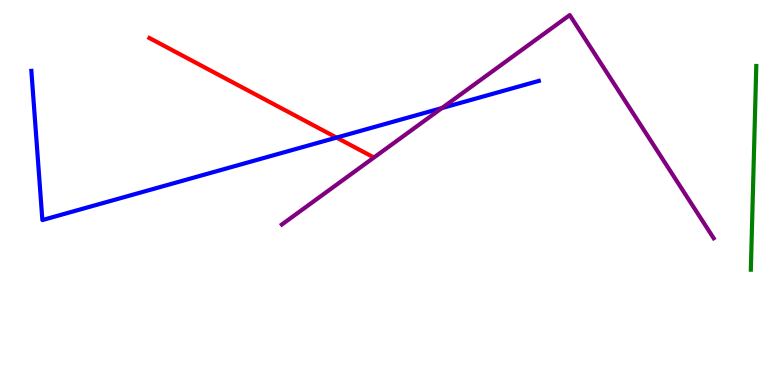[{'lines': ['blue', 'red'], 'intersections': [{'x': 4.34, 'y': 6.43}]}, {'lines': ['green', 'red'], 'intersections': []}, {'lines': ['purple', 'red'], 'intersections': []}, {'lines': ['blue', 'green'], 'intersections': []}, {'lines': ['blue', 'purple'], 'intersections': [{'x': 5.7, 'y': 7.19}]}, {'lines': ['green', 'purple'], 'intersections': []}]